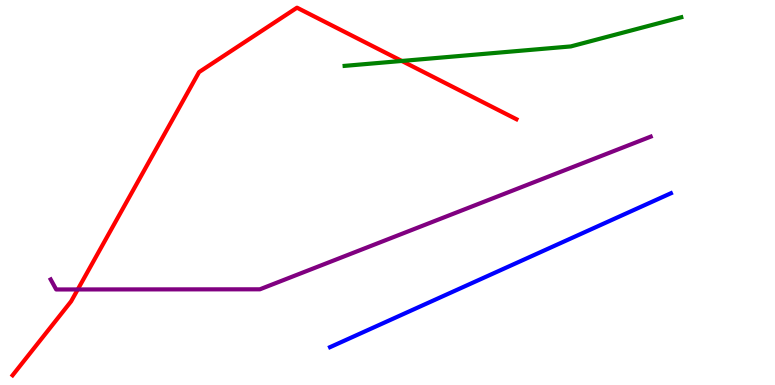[{'lines': ['blue', 'red'], 'intersections': []}, {'lines': ['green', 'red'], 'intersections': [{'x': 5.18, 'y': 8.42}]}, {'lines': ['purple', 'red'], 'intersections': [{'x': 1.0, 'y': 2.48}]}, {'lines': ['blue', 'green'], 'intersections': []}, {'lines': ['blue', 'purple'], 'intersections': []}, {'lines': ['green', 'purple'], 'intersections': []}]